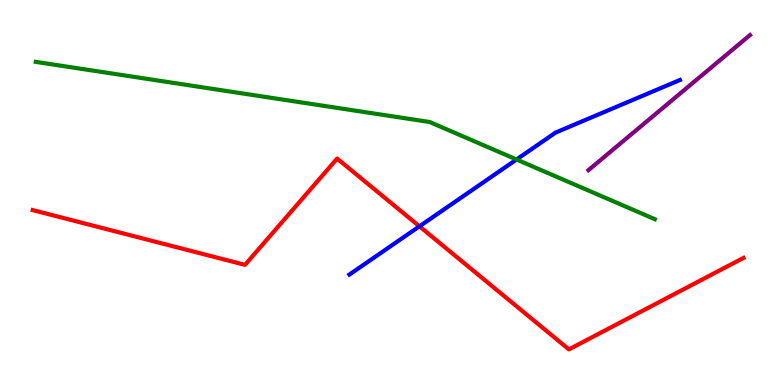[{'lines': ['blue', 'red'], 'intersections': [{'x': 5.41, 'y': 4.12}]}, {'lines': ['green', 'red'], 'intersections': []}, {'lines': ['purple', 'red'], 'intersections': []}, {'lines': ['blue', 'green'], 'intersections': [{'x': 6.66, 'y': 5.86}]}, {'lines': ['blue', 'purple'], 'intersections': []}, {'lines': ['green', 'purple'], 'intersections': []}]